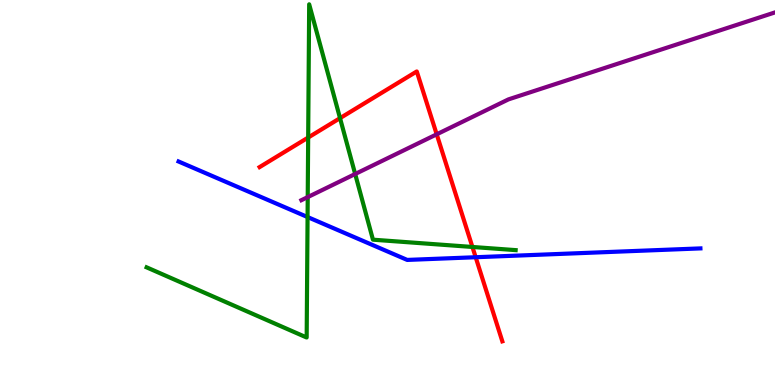[{'lines': ['blue', 'red'], 'intersections': [{'x': 6.14, 'y': 3.32}]}, {'lines': ['green', 'red'], 'intersections': [{'x': 3.98, 'y': 6.43}, {'x': 4.39, 'y': 6.93}, {'x': 6.1, 'y': 3.59}]}, {'lines': ['purple', 'red'], 'intersections': [{'x': 5.63, 'y': 6.51}]}, {'lines': ['blue', 'green'], 'intersections': [{'x': 3.97, 'y': 4.36}]}, {'lines': ['blue', 'purple'], 'intersections': []}, {'lines': ['green', 'purple'], 'intersections': [{'x': 3.97, 'y': 4.88}, {'x': 4.58, 'y': 5.48}]}]